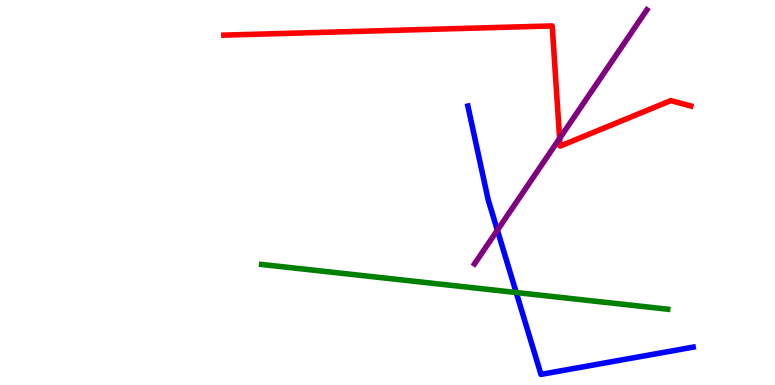[{'lines': ['blue', 'red'], 'intersections': []}, {'lines': ['green', 'red'], 'intersections': []}, {'lines': ['purple', 'red'], 'intersections': [{'x': 7.22, 'y': 6.4}]}, {'lines': ['blue', 'green'], 'intersections': [{'x': 6.66, 'y': 2.4}]}, {'lines': ['blue', 'purple'], 'intersections': [{'x': 6.42, 'y': 4.02}]}, {'lines': ['green', 'purple'], 'intersections': []}]